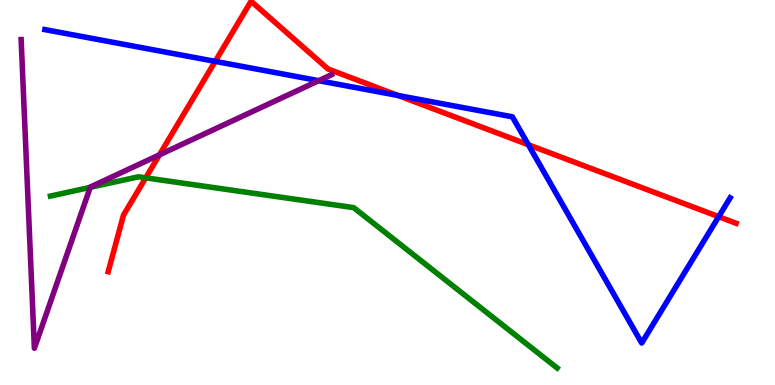[{'lines': ['blue', 'red'], 'intersections': [{'x': 2.78, 'y': 8.41}, {'x': 5.14, 'y': 7.52}, {'x': 6.82, 'y': 6.24}, {'x': 9.27, 'y': 4.37}]}, {'lines': ['green', 'red'], 'intersections': [{'x': 1.88, 'y': 5.38}]}, {'lines': ['purple', 'red'], 'intersections': [{'x': 2.06, 'y': 5.98}]}, {'lines': ['blue', 'green'], 'intersections': []}, {'lines': ['blue', 'purple'], 'intersections': [{'x': 4.11, 'y': 7.9}]}, {'lines': ['green', 'purple'], 'intersections': [{'x': 1.16, 'y': 5.13}]}]